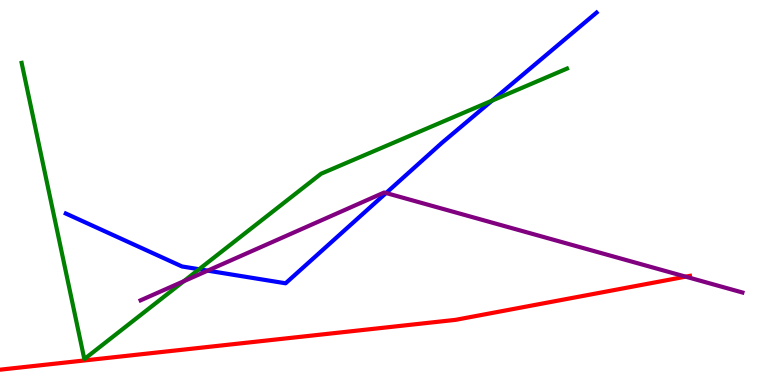[{'lines': ['blue', 'red'], 'intersections': []}, {'lines': ['green', 'red'], 'intersections': []}, {'lines': ['purple', 'red'], 'intersections': [{'x': 8.85, 'y': 2.81}]}, {'lines': ['blue', 'green'], 'intersections': [{'x': 2.57, 'y': 3.01}, {'x': 6.35, 'y': 7.39}]}, {'lines': ['blue', 'purple'], 'intersections': [{'x': 2.68, 'y': 2.97}, {'x': 4.98, 'y': 4.99}]}, {'lines': ['green', 'purple'], 'intersections': [{'x': 2.37, 'y': 2.7}]}]